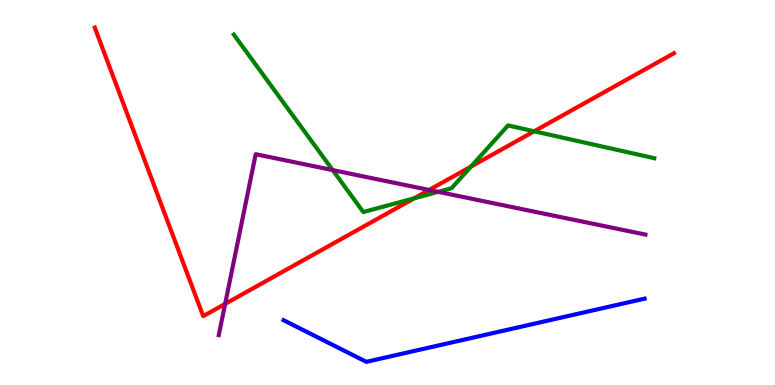[{'lines': ['blue', 'red'], 'intersections': []}, {'lines': ['green', 'red'], 'intersections': [{'x': 5.34, 'y': 4.85}, {'x': 6.08, 'y': 5.67}, {'x': 6.89, 'y': 6.59}]}, {'lines': ['purple', 'red'], 'intersections': [{'x': 2.91, 'y': 2.11}, {'x': 5.54, 'y': 5.07}]}, {'lines': ['blue', 'green'], 'intersections': []}, {'lines': ['blue', 'purple'], 'intersections': []}, {'lines': ['green', 'purple'], 'intersections': [{'x': 4.29, 'y': 5.58}, {'x': 5.65, 'y': 5.02}]}]